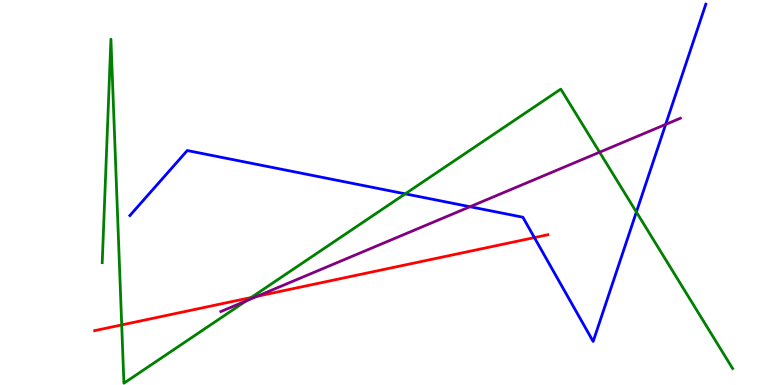[{'lines': ['blue', 'red'], 'intersections': [{'x': 6.9, 'y': 3.83}]}, {'lines': ['green', 'red'], 'intersections': [{'x': 1.57, 'y': 1.56}, {'x': 3.24, 'y': 2.27}]}, {'lines': ['purple', 'red'], 'intersections': [{'x': 3.32, 'y': 2.31}]}, {'lines': ['blue', 'green'], 'intersections': [{'x': 5.23, 'y': 4.97}, {'x': 8.21, 'y': 4.49}]}, {'lines': ['blue', 'purple'], 'intersections': [{'x': 6.06, 'y': 4.63}, {'x': 8.59, 'y': 6.77}]}, {'lines': ['green', 'purple'], 'intersections': [{'x': 3.18, 'y': 2.18}, {'x': 7.74, 'y': 6.05}]}]